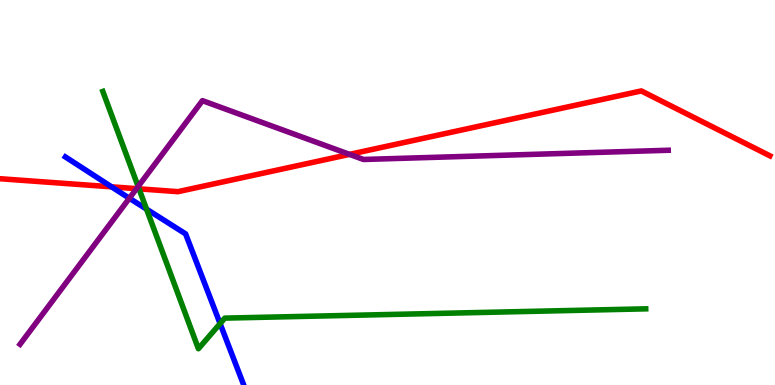[{'lines': ['blue', 'red'], 'intersections': [{'x': 1.44, 'y': 5.15}]}, {'lines': ['green', 'red'], 'intersections': [{'x': 1.79, 'y': 5.1}]}, {'lines': ['purple', 'red'], 'intersections': [{'x': 1.76, 'y': 5.1}, {'x': 4.51, 'y': 5.99}]}, {'lines': ['blue', 'green'], 'intersections': [{'x': 1.89, 'y': 4.57}, {'x': 2.84, 'y': 1.6}]}, {'lines': ['blue', 'purple'], 'intersections': [{'x': 1.67, 'y': 4.85}]}, {'lines': ['green', 'purple'], 'intersections': [{'x': 1.78, 'y': 5.16}]}]